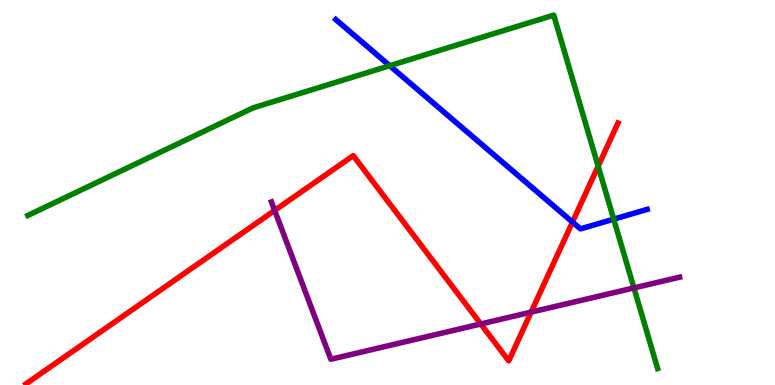[{'lines': ['blue', 'red'], 'intersections': [{'x': 7.39, 'y': 4.23}]}, {'lines': ['green', 'red'], 'intersections': [{'x': 7.72, 'y': 5.68}]}, {'lines': ['purple', 'red'], 'intersections': [{'x': 3.54, 'y': 4.53}, {'x': 6.2, 'y': 1.59}, {'x': 6.85, 'y': 1.89}]}, {'lines': ['blue', 'green'], 'intersections': [{'x': 5.03, 'y': 8.29}, {'x': 7.92, 'y': 4.31}]}, {'lines': ['blue', 'purple'], 'intersections': []}, {'lines': ['green', 'purple'], 'intersections': [{'x': 8.18, 'y': 2.52}]}]